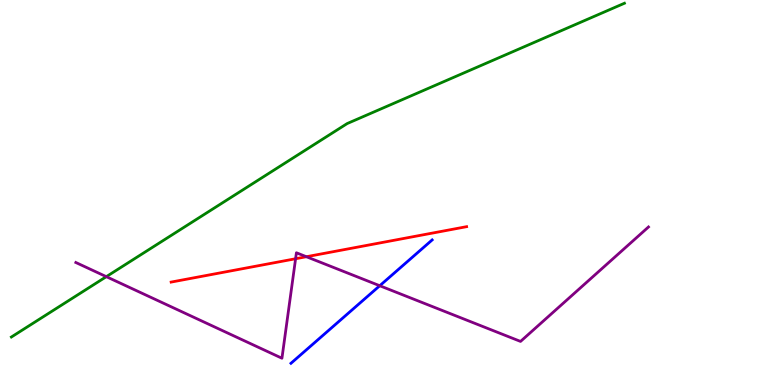[{'lines': ['blue', 'red'], 'intersections': []}, {'lines': ['green', 'red'], 'intersections': []}, {'lines': ['purple', 'red'], 'intersections': [{'x': 3.81, 'y': 3.28}, {'x': 3.95, 'y': 3.33}]}, {'lines': ['blue', 'green'], 'intersections': []}, {'lines': ['blue', 'purple'], 'intersections': [{'x': 4.9, 'y': 2.58}]}, {'lines': ['green', 'purple'], 'intersections': [{'x': 1.37, 'y': 2.81}]}]